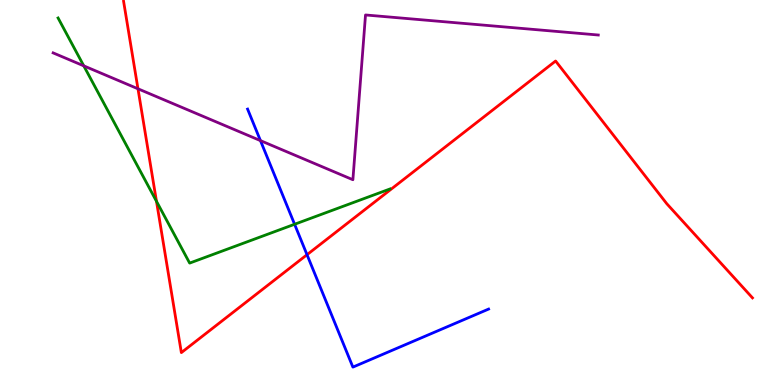[{'lines': ['blue', 'red'], 'intersections': [{'x': 3.96, 'y': 3.38}]}, {'lines': ['green', 'red'], 'intersections': [{'x': 2.02, 'y': 4.77}]}, {'lines': ['purple', 'red'], 'intersections': [{'x': 1.78, 'y': 7.69}]}, {'lines': ['blue', 'green'], 'intersections': [{'x': 3.8, 'y': 4.17}]}, {'lines': ['blue', 'purple'], 'intersections': [{'x': 3.36, 'y': 6.35}]}, {'lines': ['green', 'purple'], 'intersections': [{'x': 1.08, 'y': 8.29}]}]